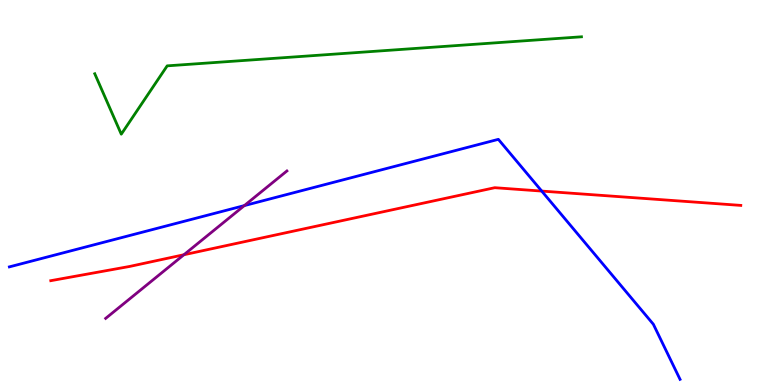[{'lines': ['blue', 'red'], 'intersections': [{'x': 6.99, 'y': 5.04}]}, {'lines': ['green', 'red'], 'intersections': []}, {'lines': ['purple', 'red'], 'intersections': [{'x': 2.37, 'y': 3.38}]}, {'lines': ['blue', 'green'], 'intersections': []}, {'lines': ['blue', 'purple'], 'intersections': [{'x': 3.15, 'y': 4.66}]}, {'lines': ['green', 'purple'], 'intersections': []}]